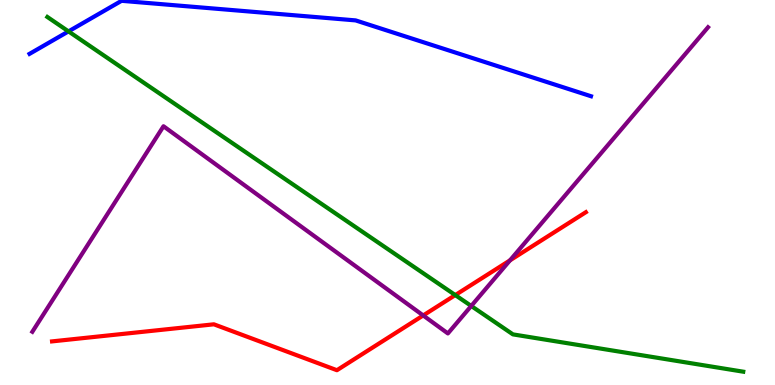[{'lines': ['blue', 'red'], 'intersections': []}, {'lines': ['green', 'red'], 'intersections': [{'x': 5.87, 'y': 2.34}]}, {'lines': ['purple', 'red'], 'intersections': [{'x': 5.46, 'y': 1.81}, {'x': 6.58, 'y': 3.24}]}, {'lines': ['blue', 'green'], 'intersections': [{'x': 0.884, 'y': 9.18}]}, {'lines': ['blue', 'purple'], 'intersections': []}, {'lines': ['green', 'purple'], 'intersections': [{'x': 6.08, 'y': 2.05}]}]